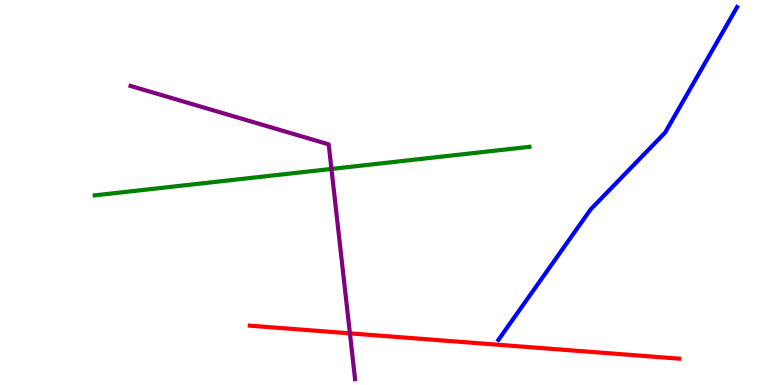[{'lines': ['blue', 'red'], 'intersections': []}, {'lines': ['green', 'red'], 'intersections': []}, {'lines': ['purple', 'red'], 'intersections': [{'x': 4.52, 'y': 1.34}]}, {'lines': ['blue', 'green'], 'intersections': []}, {'lines': ['blue', 'purple'], 'intersections': []}, {'lines': ['green', 'purple'], 'intersections': [{'x': 4.28, 'y': 5.61}]}]